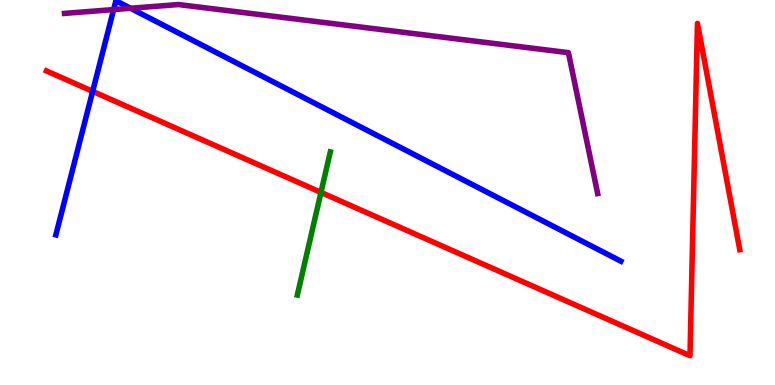[{'lines': ['blue', 'red'], 'intersections': [{'x': 1.2, 'y': 7.63}]}, {'lines': ['green', 'red'], 'intersections': [{'x': 4.14, 'y': 5.0}]}, {'lines': ['purple', 'red'], 'intersections': []}, {'lines': ['blue', 'green'], 'intersections': []}, {'lines': ['blue', 'purple'], 'intersections': [{'x': 1.47, 'y': 9.75}, {'x': 1.68, 'y': 9.79}]}, {'lines': ['green', 'purple'], 'intersections': []}]